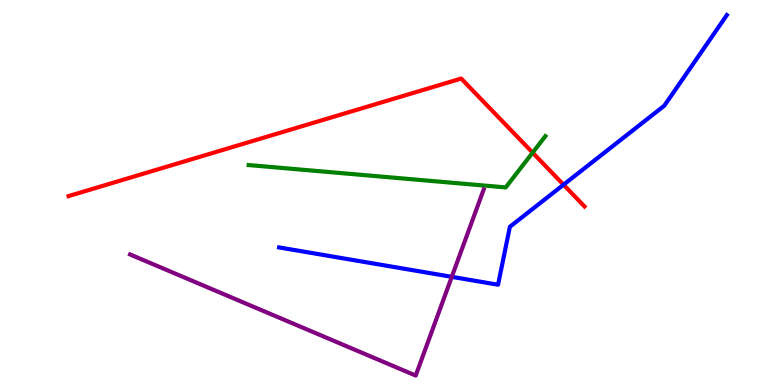[{'lines': ['blue', 'red'], 'intersections': [{'x': 7.27, 'y': 5.2}]}, {'lines': ['green', 'red'], 'intersections': [{'x': 6.87, 'y': 6.04}]}, {'lines': ['purple', 'red'], 'intersections': []}, {'lines': ['blue', 'green'], 'intersections': []}, {'lines': ['blue', 'purple'], 'intersections': [{'x': 5.83, 'y': 2.81}]}, {'lines': ['green', 'purple'], 'intersections': []}]